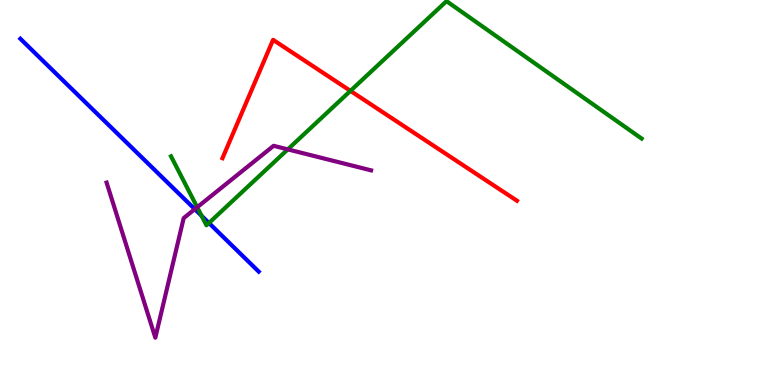[{'lines': ['blue', 'red'], 'intersections': []}, {'lines': ['green', 'red'], 'intersections': [{'x': 4.52, 'y': 7.64}]}, {'lines': ['purple', 'red'], 'intersections': []}, {'lines': ['blue', 'green'], 'intersections': [{'x': 2.6, 'y': 4.4}, {'x': 2.7, 'y': 4.21}]}, {'lines': ['blue', 'purple'], 'intersections': [{'x': 2.51, 'y': 4.57}]}, {'lines': ['green', 'purple'], 'intersections': [{'x': 2.54, 'y': 4.62}, {'x': 3.71, 'y': 6.12}]}]